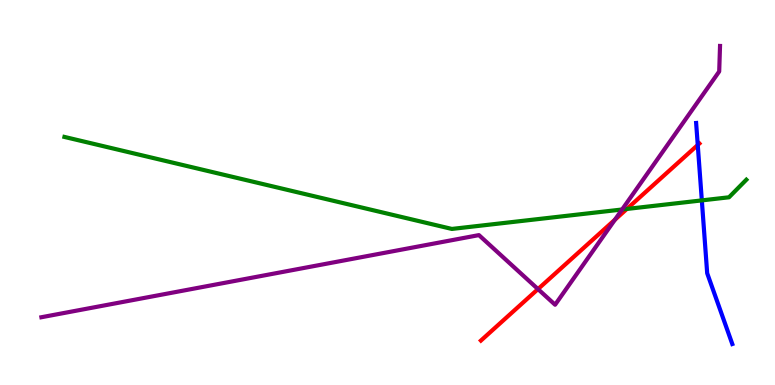[{'lines': ['blue', 'red'], 'intersections': [{'x': 9.0, 'y': 6.23}]}, {'lines': ['green', 'red'], 'intersections': [{'x': 8.09, 'y': 4.57}]}, {'lines': ['purple', 'red'], 'intersections': [{'x': 6.94, 'y': 2.49}, {'x': 7.93, 'y': 4.29}]}, {'lines': ['blue', 'green'], 'intersections': [{'x': 9.06, 'y': 4.8}]}, {'lines': ['blue', 'purple'], 'intersections': []}, {'lines': ['green', 'purple'], 'intersections': [{'x': 8.03, 'y': 4.56}]}]